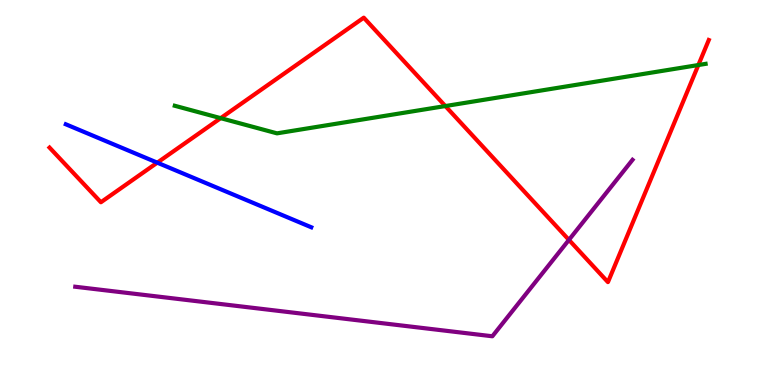[{'lines': ['blue', 'red'], 'intersections': [{'x': 2.03, 'y': 5.78}]}, {'lines': ['green', 'red'], 'intersections': [{'x': 2.85, 'y': 6.93}, {'x': 5.75, 'y': 7.25}, {'x': 9.01, 'y': 8.31}]}, {'lines': ['purple', 'red'], 'intersections': [{'x': 7.34, 'y': 3.77}]}, {'lines': ['blue', 'green'], 'intersections': []}, {'lines': ['blue', 'purple'], 'intersections': []}, {'lines': ['green', 'purple'], 'intersections': []}]